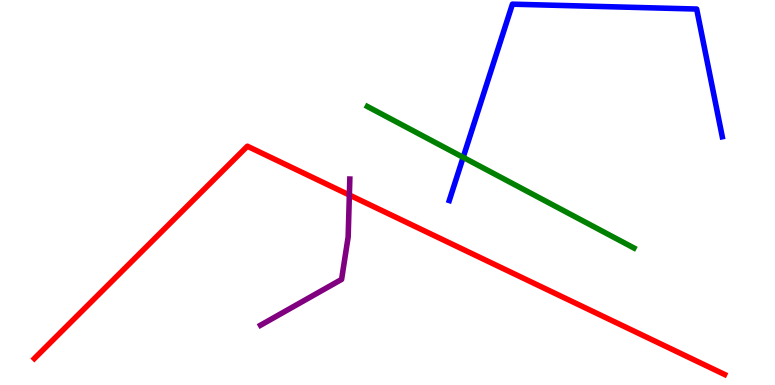[{'lines': ['blue', 'red'], 'intersections': []}, {'lines': ['green', 'red'], 'intersections': []}, {'lines': ['purple', 'red'], 'intersections': [{'x': 4.51, 'y': 4.93}]}, {'lines': ['blue', 'green'], 'intersections': [{'x': 5.98, 'y': 5.91}]}, {'lines': ['blue', 'purple'], 'intersections': []}, {'lines': ['green', 'purple'], 'intersections': []}]